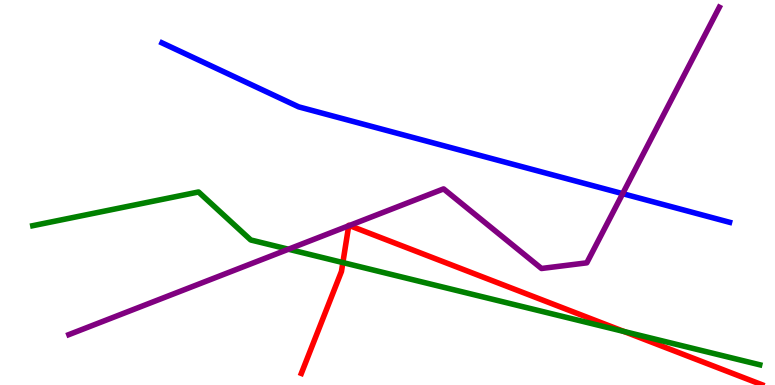[{'lines': ['blue', 'red'], 'intersections': []}, {'lines': ['green', 'red'], 'intersections': [{'x': 4.42, 'y': 3.18}, {'x': 8.05, 'y': 1.39}]}, {'lines': ['purple', 'red'], 'intersections': [{'x': 4.5, 'y': 4.14}, {'x': 4.51, 'y': 4.14}]}, {'lines': ['blue', 'green'], 'intersections': []}, {'lines': ['blue', 'purple'], 'intersections': [{'x': 8.03, 'y': 4.97}]}, {'lines': ['green', 'purple'], 'intersections': [{'x': 3.72, 'y': 3.53}]}]